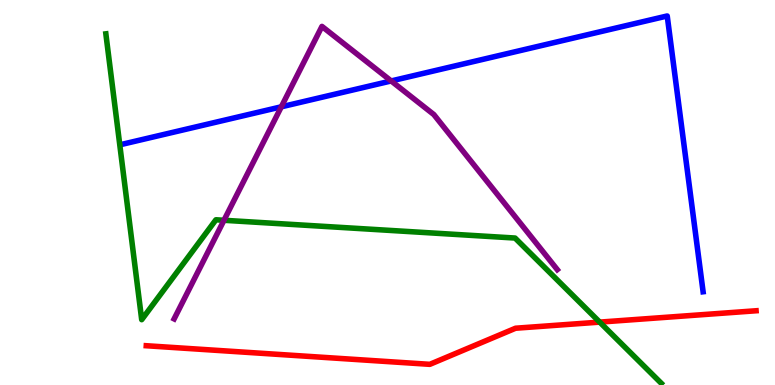[{'lines': ['blue', 'red'], 'intersections': []}, {'lines': ['green', 'red'], 'intersections': [{'x': 7.74, 'y': 1.63}]}, {'lines': ['purple', 'red'], 'intersections': []}, {'lines': ['blue', 'green'], 'intersections': []}, {'lines': ['blue', 'purple'], 'intersections': [{'x': 3.63, 'y': 7.23}, {'x': 5.05, 'y': 7.9}]}, {'lines': ['green', 'purple'], 'intersections': [{'x': 2.89, 'y': 4.28}]}]